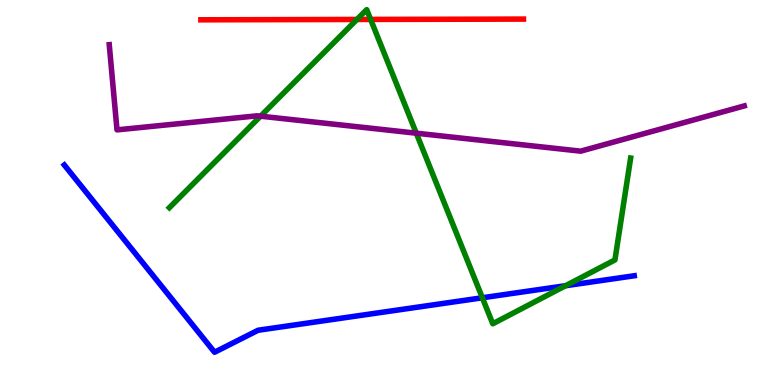[{'lines': ['blue', 'red'], 'intersections': []}, {'lines': ['green', 'red'], 'intersections': [{'x': 4.61, 'y': 9.49}, {'x': 4.78, 'y': 9.5}]}, {'lines': ['purple', 'red'], 'intersections': []}, {'lines': ['blue', 'green'], 'intersections': [{'x': 6.22, 'y': 2.27}, {'x': 7.3, 'y': 2.58}]}, {'lines': ['blue', 'purple'], 'intersections': []}, {'lines': ['green', 'purple'], 'intersections': [{'x': 3.36, 'y': 6.98}, {'x': 5.37, 'y': 6.54}]}]